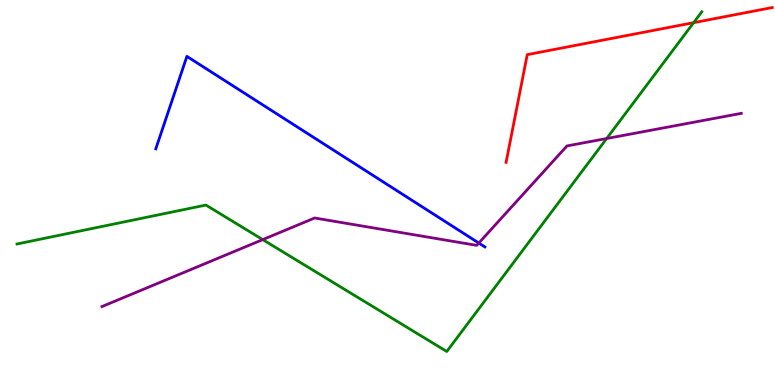[{'lines': ['blue', 'red'], 'intersections': []}, {'lines': ['green', 'red'], 'intersections': [{'x': 8.95, 'y': 9.41}]}, {'lines': ['purple', 'red'], 'intersections': []}, {'lines': ['blue', 'green'], 'intersections': []}, {'lines': ['blue', 'purple'], 'intersections': [{'x': 6.18, 'y': 3.69}]}, {'lines': ['green', 'purple'], 'intersections': [{'x': 3.39, 'y': 3.78}, {'x': 7.83, 'y': 6.4}]}]